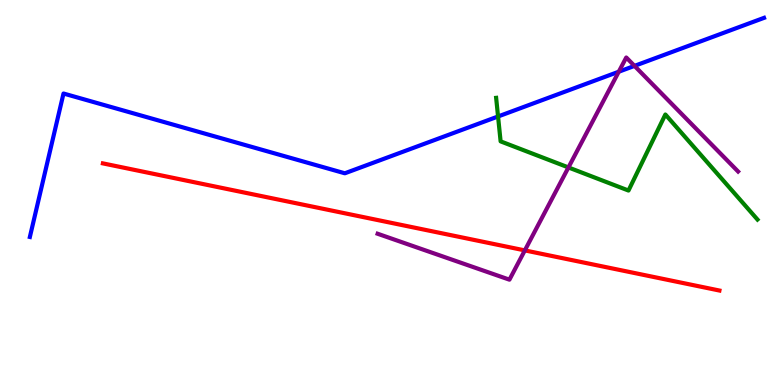[{'lines': ['blue', 'red'], 'intersections': []}, {'lines': ['green', 'red'], 'intersections': []}, {'lines': ['purple', 'red'], 'intersections': [{'x': 6.77, 'y': 3.5}]}, {'lines': ['blue', 'green'], 'intersections': [{'x': 6.43, 'y': 6.97}]}, {'lines': ['blue', 'purple'], 'intersections': [{'x': 7.98, 'y': 8.14}, {'x': 8.19, 'y': 8.29}]}, {'lines': ['green', 'purple'], 'intersections': [{'x': 7.33, 'y': 5.65}]}]